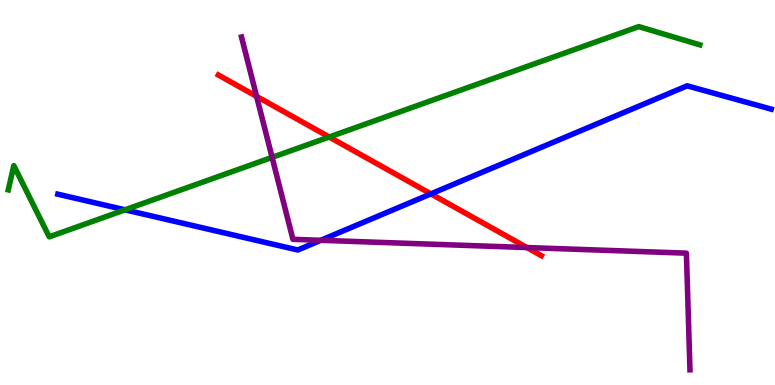[{'lines': ['blue', 'red'], 'intersections': [{'x': 5.56, 'y': 4.96}]}, {'lines': ['green', 'red'], 'intersections': [{'x': 4.25, 'y': 6.44}]}, {'lines': ['purple', 'red'], 'intersections': [{'x': 3.31, 'y': 7.5}, {'x': 6.8, 'y': 3.57}]}, {'lines': ['blue', 'green'], 'intersections': [{'x': 1.61, 'y': 4.55}]}, {'lines': ['blue', 'purple'], 'intersections': [{'x': 4.14, 'y': 3.76}]}, {'lines': ['green', 'purple'], 'intersections': [{'x': 3.51, 'y': 5.91}]}]